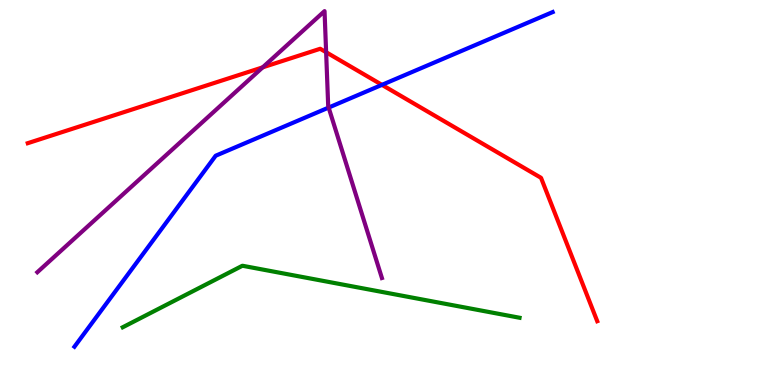[{'lines': ['blue', 'red'], 'intersections': [{'x': 4.93, 'y': 7.8}]}, {'lines': ['green', 'red'], 'intersections': []}, {'lines': ['purple', 'red'], 'intersections': [{'x': 3.39, 'y': 8.25}, {'x': 4.21, 'y': 8.64}]}, {'lines': ['blue', 'green'], 'intersections': []}, {'lines': ['blue', 'purple'], 'intersections': [{'x': 4.24, 'y': 7.21}]}, {'lines': ['green', 'purple'], 'intersections': []}]